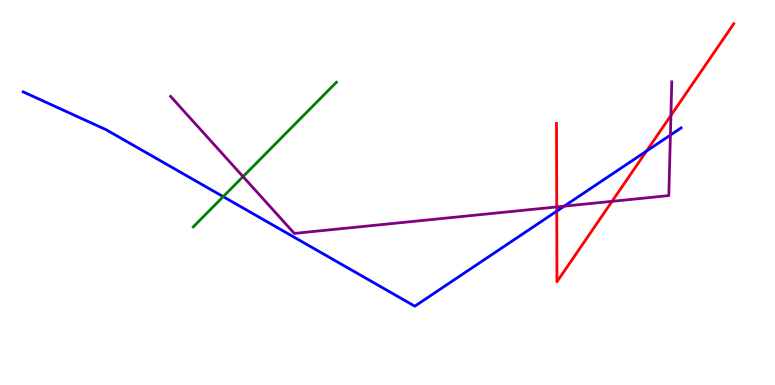[{'lines': ['blue', 'red'], 'intersections': [{'x': 7.18, 'y': 4.52}, {'x': 8.34, 'y': 6.08}]}, {'lines': ['green', 'red'], 'intersections': []}, {'lines': ['purple', 'red'], 'intersections': [{'x': 7.18, 'y': 4.63}, {'x': 7.9, 'y': 4.77}, {'x': 8.66, 'y': 7.0}]}, {'lines': ['blue', 'green'], 'intersections': [{'x': 2.88, 'y': 4.89}]}, {'lines': ['blue', 'purple'], 'intersections': [{'x': 7.28, 'y': 4.65}, {'x': 8.65, 'y': 6.49}]}, {'lines': ['green', 'purple'], 'intersections': [{'x': 3.14, 'y': 5.41}]}]